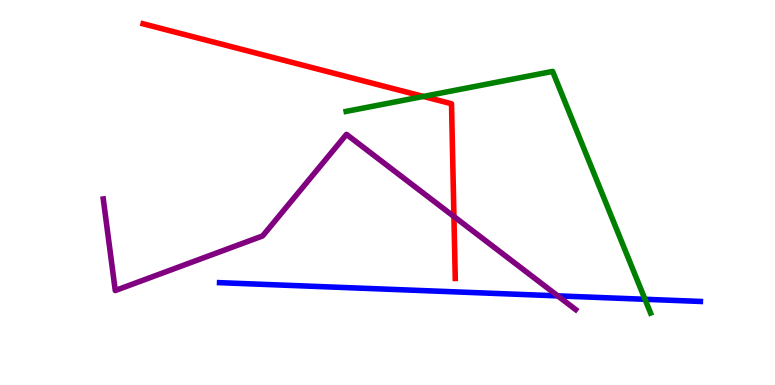[{'lines': ['blue', 'red'], 'intersections': []}, {'lines': ['green', 'red'], 'intersections': [{'x': 5.46, 'y': 7.49}]}, {'lines': ['purple', 'red'], 'intersections': [{'x': 5.86, 'y': 4.38}]}, {'lines': ['blue', 'green'], 'intersections': [{'x': 8.32, 'y': 2.23}]}, {'lines': ['blue', 'purple'], 'intersections': [{'x': 7.2, 'y': 2.32}]}, {'lines': ['green', 'purple'], 'intersections': []}]